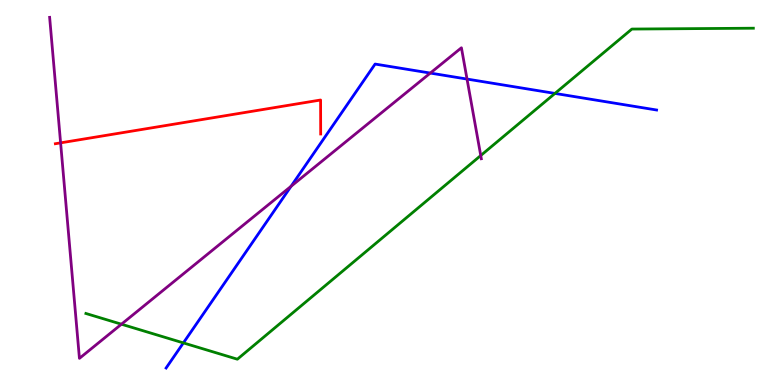[{'lines': ['blue', 'red'], 'intersections': []}, {'lines': ['green', 'red'], 'intersections': []}, {'lines': ['purple', 'red'], 'intersections': [{'x': 0.782, 'y': 6.29}]}, {'lines': ['blue', 'green'], 'intersections': [{'x': 2.37, 'y': 1.09}, {'x': 7.16, 'y': 7.57}]}, {'lines': ['blue', 'purple'], 'intersections': [{'x': 3.76, 'y': 5.16}, {'x': 5.55, 'y': 8.1}, {'x': 6.03, 'y': 7.95}]}, {'lines': ['green', 'purple'], 'intersections': [{'x': 1.57, 'y': 1.58}, {'x': 6.2, 'y': 5.96}]}]